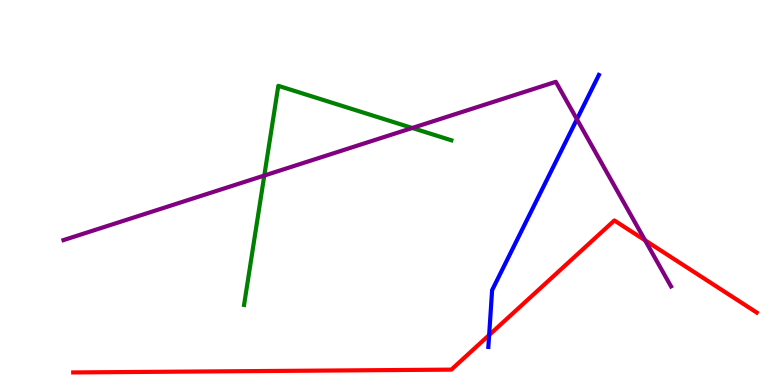[{'lines': ['blue', 'red'], 'intersections': [{'x': 6.31, 'y': 1.3}]}, {'lines': ['green', 'red'], 'intersections': []}, {'lines': ['purple', 'red'], 'intersections': [{'x': 8.32, 'y': 3.76}]}, {'lines': ['blue', 'green'], 'intersections': []}, {'lines': ['blue', 'purple'], 'intersections': [{'x': 7.44, 'y': 6.9}]}, {'lines': ['green', 'purple'], 'intersections': [{'x': 3.41, 'y': 5.44}, {'x': 5.32, 'y': 6.68}]}]